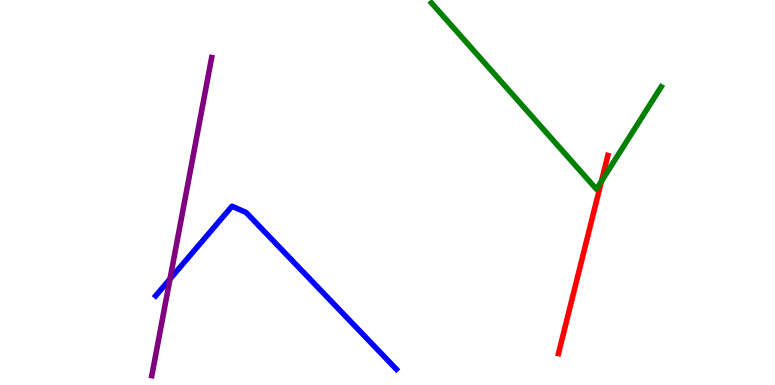[{'lines': ['blue', 'red'], 'intersections': []}, {'lines': ['green', 'red'], 'intersections': [{'x': 7.76, 'y': 5.29}]}, {'lines': ['purple', 'red'], 'intersections': []}, {'lines': ['blue', 'green'], 'intersections': []}, {'lines': ['blue', 'purple'], 'intersections': [{'x': 2.19, 'y': 2.75}]}, {'lines': ['green', 'purple'], 'intersections': []}]